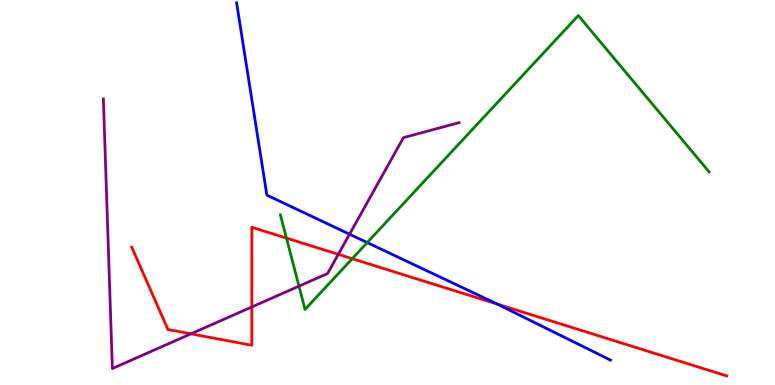[{'lines': ['blue', 'red'], 'intersections': [{'x': 6.42, 'y': 2.1}]}, {'lines': ['green', 'red'], 'intersections': [{'x': 3.7, 'y': 3.82}, {'x': 4.54, 'y': 3.28}]}, {'lines': ['purple', 'red'], 'intersections': [{'x': 2.46, 'y': 1.33}, {'x': 3.25, 'y': 2.03}, {'x': 4.37, 'y': 3.39}]}, {'lines': ['blue', 'green'], 'intersections': [{'x': 4.74, 'y': 3.7}]}, {'lines': ['blue', 'purple'], 'intersections': [{'x': 4.51, 'y': 3.92}]}, {'lines': ['green', 'purple'], 'intersections': [{'x': 3.86, 'y': 2.57}]}]